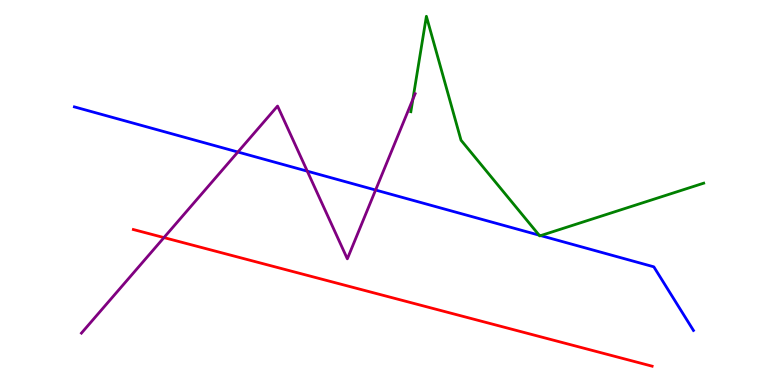[{'lines': ['blue', 'red'], 'intersections': []}, {'lines': ['green', 'red'], 'intersections': []}, {'lines': ['purple', 'red'], 'intersections': [{'x': 2.12, 'y': 3.83}]}, {'lines': ['blue', 'green'], 'intersections': [{'x': 6.96, 'y': 3.89}, {'x': 6.98, 'y': 3.88}]}, {'lines': ['blue', 'purple'], 'intersections': [{'x': 3.07, 'y': 6.05}, {'x': 3.97, 'y': 5.55}, {'x': 4.85, 'y': 5.06}]}, {'lines': ['green', 'purple'], 'intersections': [{'x': 5.33, 'y': 7.42}]}]